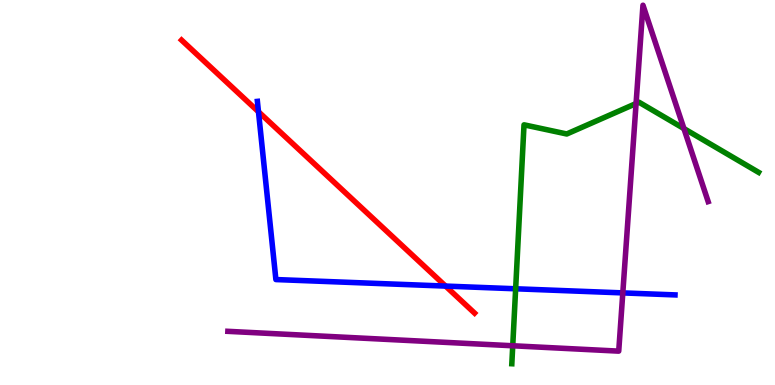[{'lines': ['blue', 'red'], 'intersections': [{'x': 3.34, 'y': 7.1}, {'x': 5.75, 'y': 2.57}]}, {'lines': ['green', 'red'], 'intersections': []}, {'lines': ['purple', 'red'], 'intersections': []}, {'lines': ['blue', 'green'], 'intersections': [{'x': 6.65, 'y': 2.5}]}, {'lines': ['blue', 'purple'], 'intersections': [{'x': 8.04, 'y': 2.39}]}, {'lines': ['green', 'purple'], 'intersections': [{'x': 6.62, 'y': 1.02}, {'x': 8.21, 'y': 7.31}, {'x': 8.82, 'y': 6.66}]}]